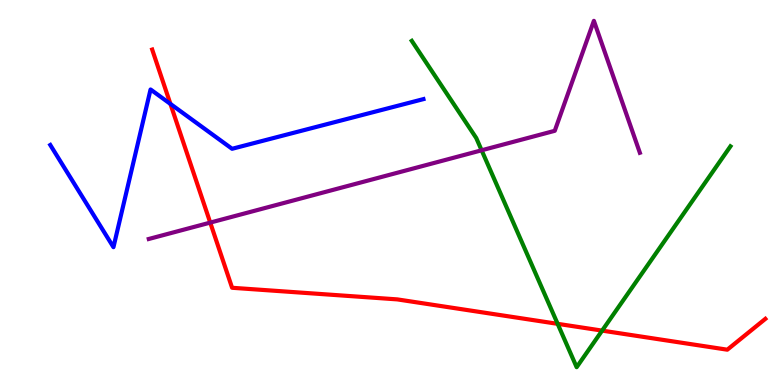[{'lines': ['blue', 'red'], 'intersections': [{'x': 2.2, 'y': 7.3}]}, {'lines': ['green', 'red'], 'intersections': [{'x': 7.2, 'y': 1.59}, {'x': 7.77, 'y': 1.41}]}, {'lines': ['purple', 'red'], 'intersections': [{'x': 2.71, 'y': 4.22}]}, {'lines': ['blue', 'green'], 'intersections': []}, {'lines': ['blue', 'purple'], 'intersections': []}, {'lines': ['green', 'purple'], 'intersections': [{'x': 6.21, 'y': 6.1}]}]